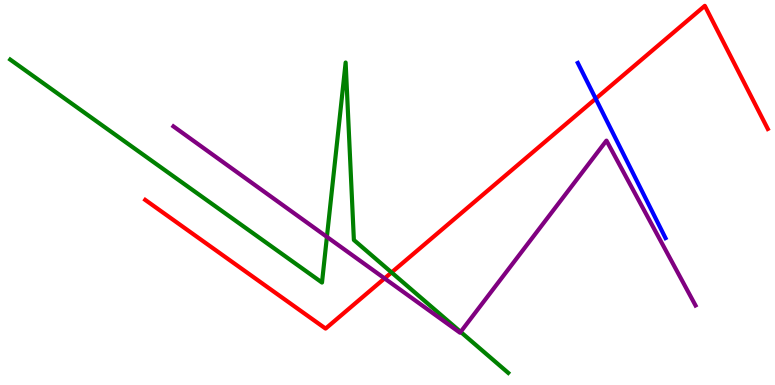[{'lines': ['blue', 'red'], 'intersections': [{'x': 7.69, 'y': 7.44}]}, {'lines': ['green', 'red'], 'intersections': [{'x': 5.05, 'y': 2.92}]}, {'lines': ['purple', 'red'], 'intersections': [{'x': 4.96, 'y': 2.77}]}, {'lines': ['blue', 'green'], 'intersections': []}, {'lines': ['blue', 'purple'], 'intersections': []}, {'lines': ['green', 'purple'], 'intersections': [{'x': 4.22, 'y': 3.85}, {'x': 5.94, 'y': 1.38}]}]